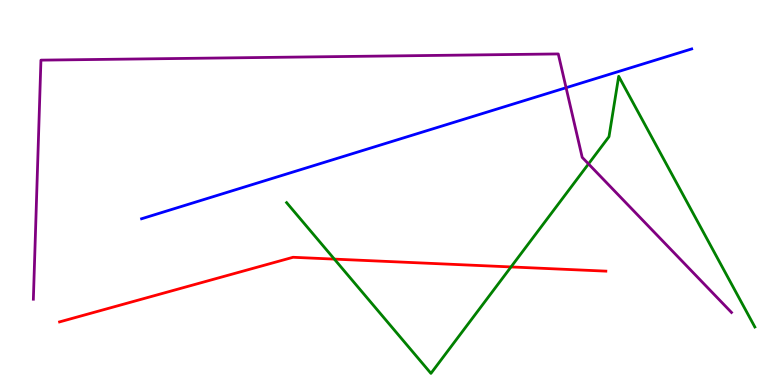[{'lines': ['blue', 'red'], 'intersections': []}, {'lines': ['green', 'red'], 'intersections': [{'x': 4.31, 'y': 3.27}, {'x': 6.59, 'y': 3.07}]}, {'lines': ['purple', 'red'], 'intersections': []}, {'lines': ['blue', 'green'], 'intersections': []}, {'lines': ['blue', 'purple'], 'intersections': [{'x': 7.3, 'y': 7.72}]}, {'lines': ['green', 'purple'], 'intersections': [{'x': 7.59, 'y': 5.74}]}]